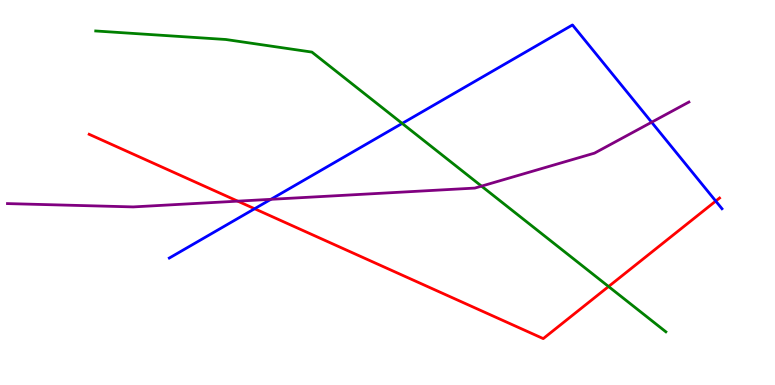[{'lines': ['blue', 'red'], 'intersections': [{'x': 3.29, 'y': 4.58}, {'x': 9.24, 'y': 4.78}]}, {'lines': ['green', 'red'], 'intersections': [{'x': 7.85, 'y': 2.56}]}, {'lines': ['purple', 'red'], 'intersections': [{'x': 3.07, 'y': 4.78}]}, {'lines': ['blue', 'green'], 'intersections': [{'x': 5.19, 'y': 6.79}]}, {'lines': ['blue', 'purple'], 'intersections': [{'x': 3.5, 'y': 4.82}, {'x': 8.41, 'y': 6.83}]}, {'lines': ['green', 'purple'], 'intersections': [{'x': 6.21, 'y': 5.17}]}]